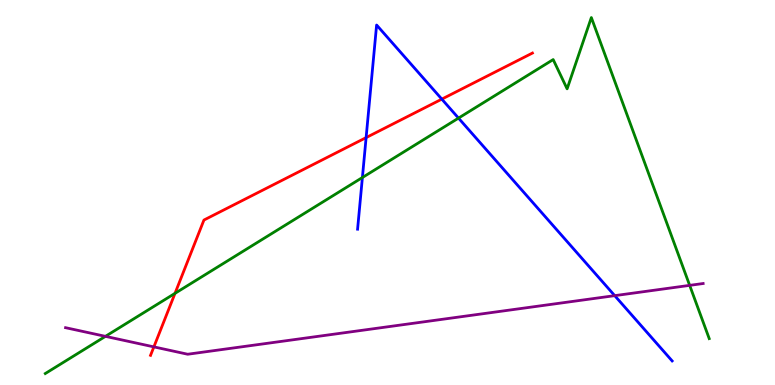[{'lines': ['blue', 'red'], 'intersections': [{'x': 4.72, 'y': 6.43}, {'x': 5.7, 'y': 7.43}]}, {'lines': ['green', 'red'], 'intersections': [{'x': 2.26, 'y': 2.38}]}, {'lines': ['purple', 'red'], 'intersections': [{'x': 1.99, 'y': 0.99}]}, {'lines': ['blue', 'green'], 'intersections': [{'x': 4.68, 'y': 5.39}, {'x': 5.92, 'y': 6.93}]}, {'lines': ['blue', 'purple'], 'intersections': [{'x': 7.93, 'y': 2.32}]}, {'lines': ['green', 'purple'], 'intersections': [{'x': 1.36, 'y': 1.26}, {'x': 8.9, 'y': 2.59}]}]